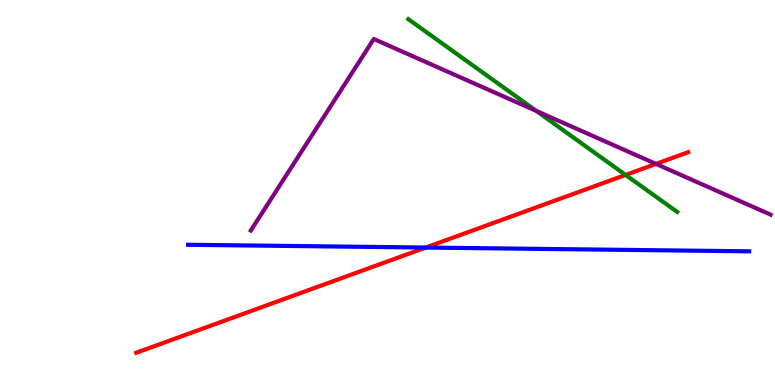[{'lines': ['blue', 'red'], 'intersections': [{'x': 5.49, 'y': 3.57}]}, {'lines': ['green', 'red'], 'intersections': [{'x': 8.07, 'y': 5.46}]}, {'lines': ['purple', 'red'], 'intersections': [{'x': 8.46, 'y': 5.74}]}, {'lines': ['blue', 'green'], 'intersections': []}, {'lines': ['blue', 'purple'], 'intersections': []}, {'lines': ['green', 'purple'], 'intersections': [{'x': 6.92, 'y': 7.12}]}]